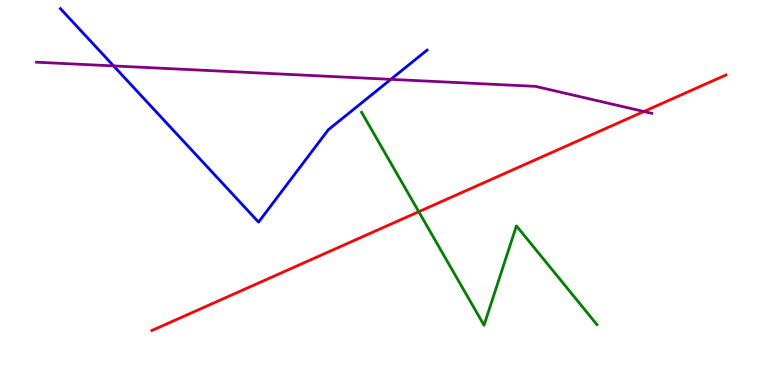[{'lines': ['blue', 'red'], 'intersections': []}, {'lines': ['green', 'red'], 'intersections': [{'x': 5.4, 'y': 4.5}]}, {'lines': ['purple', 'red'], 'intersections': [{'x': 8.31, 'y': 7.1}]}, {'lines': ['blue', 'green'], 'intersections': []}, {'lines': ['blue', 'purple'], 'intersections': [{'x': 1.47, 'y': 8.29}, {'x': 5.04, 'y': 7.94}]}, {'lines': ['green', 'purple'], 'intersections': []}]